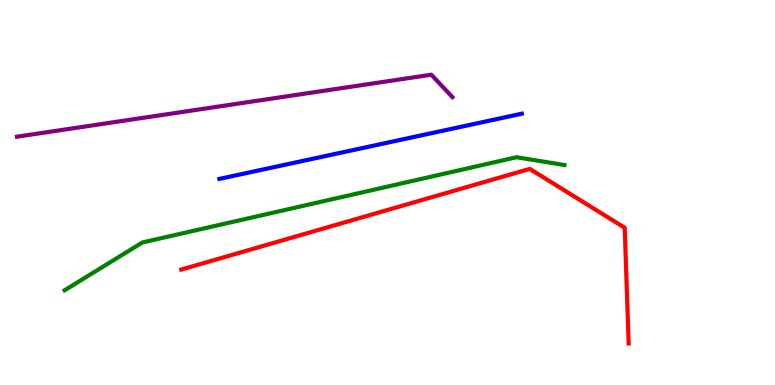[{'lines': ['blue', 'red'], 'intersections': []}, {'lines': ['green', 'red'], 'intersections': []}, {'lines': ['purple', 'red'], 'intersections': []}, {'lines': ['blue', 'green'], 'intersections': []}, {'lines': ['blue', 'purple'], 'intersections': []}, {'lines': ['green', 'purple'], 'intersections': []}]